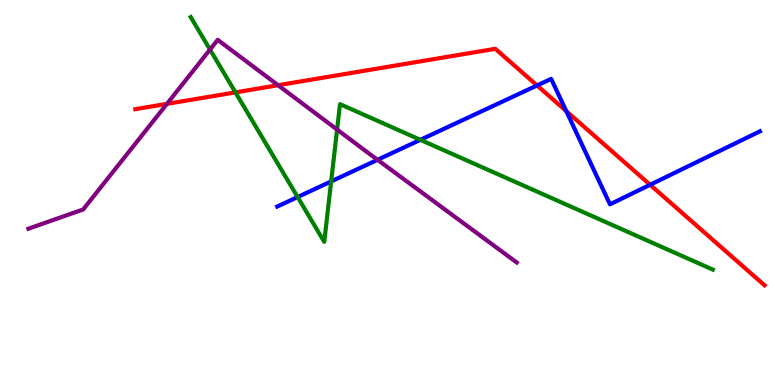[{'lines': ['blue', 'red'], 'intersections': [{'x': 6.93, 'y': 7.78}, {'x': 7.31, 'y': 7.11}, {'x': 8.39, 'y': 5.2}]}, {'lines': ['green', 'red'], 'intersections': [{'x': 3.04, 'y': 7.6}]}, {'lines': ['purple', 'red'], 'intersections': [{'x': 2.15, 'y': 7.3}, {'x': 3.59, 'y': 7.79}]}, {'lines': ['blue', 'green'], 'intersections': [{'x': 3.84, 'y': 4.88}, {'x': 4.27, 'y': 5.29}, {'x': 5.42, 'y': 6.37}]}, {'lines': ['blue', 'purple'], 'intersections': [{'x': 4.87, 'y': 5.85}]}, {'lines': ['green', 'purple'], 'intersections': [{'x': 2.71, 'y': 8.71}, {'x': 4.35, 'y': 6.63}]}]